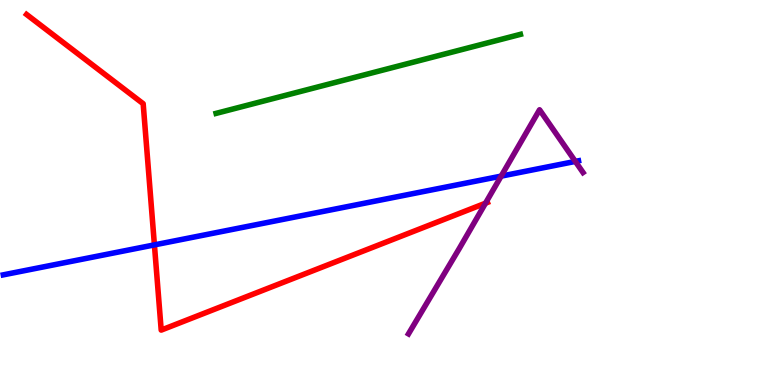[{'lines': ['blue', 'red'], 'intersections': [{'x': 1.99, 'y': 3.64}]}, {'lines': ['green', 'red'], 'intersections': []}, {'lines': ['purple', 'red'], 'intersections': [{'x': 6.26, 'y': 4.72}]}, {'lines': ['blue', 'green'], 'intersections': []}, {'lines': ['blue', 'purple'], 'intersections': [{'x': 6.47, 'y': 5.43}, {'x': 7.42, 'y': 5.81}]}, {'lines': ['green', 'purple'], 'intersections': []}]